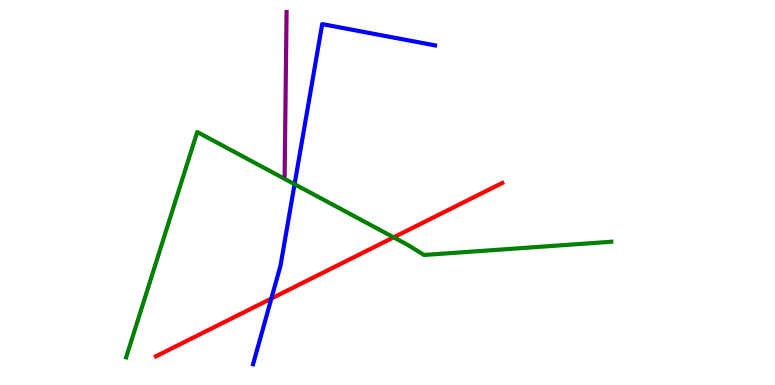[{'lines': ['blue', 'red'], 'intersections': [{'x': 3.5, 'y': 2.25}]}, {'lines': ['green', 'red'], 'intersections': [{'x': 5.08, 'y': 3.84}]}, {'lines': ['purple', 'red'], 'intersections': []}, {'lines': ['blue', 'green'], 'intersections': [{'x': 3.8, 'y': 5.22}]}, {'lines': ['blue', 'purple'], 'intersections': []}, {'lines': ['green', 'purple'], 'intersections': []}]